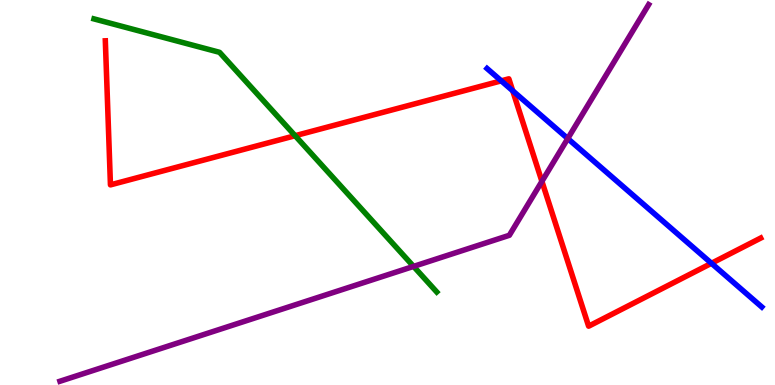[{'lines': ['blue', 'red'], 'intersections': [{'x': 6.47, 'y': 7.9}, {'x': 6.62, 'y': 7.64}, {'x': 9.18, 'y': 3.16}]}, {'lines': ['green', 'red'], 'intersections': [{'x': 3.81, 'y': 6.48}]}, {'lines': ['purple', 'red'], 'intersections': [{'x': 6.99, 'y': 5.29}]}, {'lines': ['blue', 'green'], 'intersections': []}, {'lines': ['blue', 'purple'], 'intersections': [{'x': 7.33, 'y': 6.4}]}, {'lines': ['green', 'purple'], 'intersections': [{'x': 5.34, 'y': 3.08}]}]